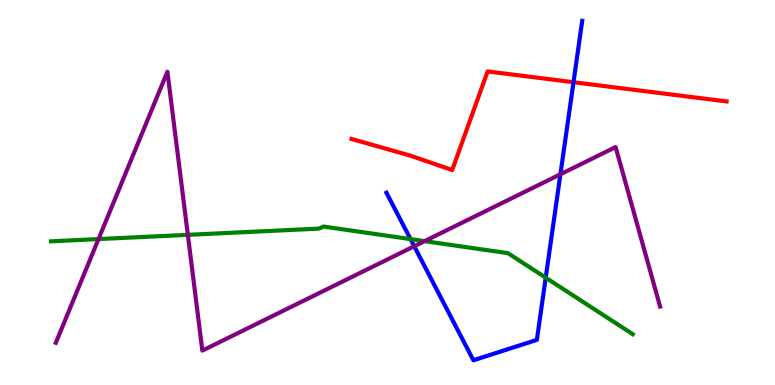[{'lines': ['blue', 'red'], 'intersections': [{'x': 7.4, 'y': 7.86}]}, {'lines': ['green', 'red'], 'intersections': []}, {'lines': ['purple', 'red'], 'intersections': []}, {'lines': ['blue', 'green'], 'intersections': [{'x': 5.3, 'y': 3.79}, {'x': 7.04, 'y': 2.79}]}, {'lines': ['blue', 'purple'], 'intersections': [{'x': 5.34, 'y': 3.6}, {'x': 7.23, 'y': 5.47}]}, {'lines': ['green', 'purple'], 'intersections': [{'x': 1.27, 'y': 3.79}, {'x': 2.42, 'y': 3.9}, {'x': 5.48, 'y': 3.74}]}]